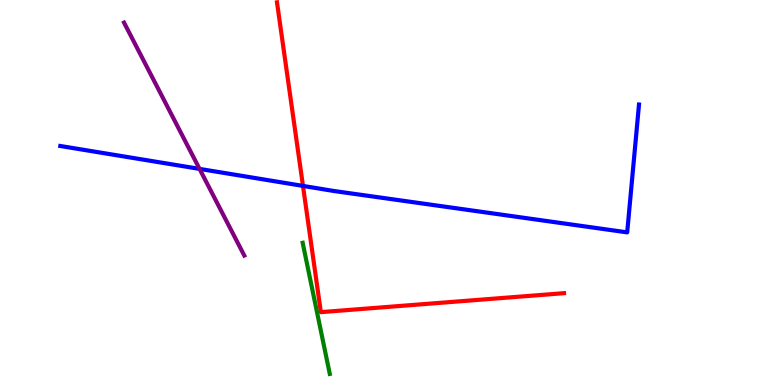[{'lines': ['blue', 'red'], 'intersections': [{'x': 3.91, 'y': 5.17}]}, {'lines': ['green', 'red'], 'intersections': []}, {'lines': ['purple', 'red'], 'intersections': []}, {'lines': ['blue', 'green'], 'intersections': []}, {'lines': ['blue', 'purple'], 'intersections': [{'x': 2.57, 'y': 5.61}]}, {'lines': ['green', 'purple'], 'intersections': []}]